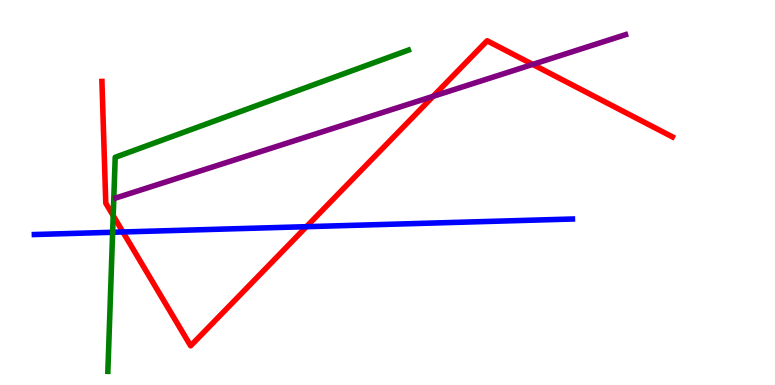[{'lines': ['blue', 'red'], 'intersections': [{'x': 1.59, 'y': 3.97}, {'x': 3.95, 'y': 4.11}]}, {'lines': ['green', 'red'], 'intersections': [{'x': 1.46, 'y': 4.4}]}, {'lines': ['purple', 'red'], 'intersections': [{'x': 5.59, 'y': 7.5}, {'x': 6.87, 'y': 8.33}]}, {'lines': ['blue', 'green'], 'intersections': [{'x': 1.45, 'y': 3.97}]}, {'lines': ['blue', 'purple'], 'intersections': []}, {'lines': ['green', 'purple'], 'intersections': []}]